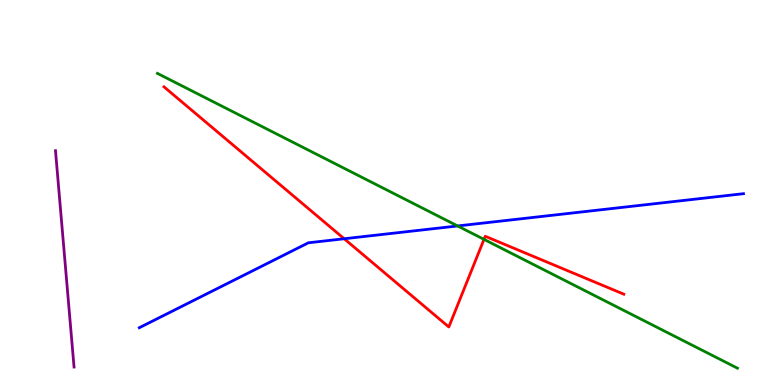[{'lines': ['blue', 'red'], 'intersections': [{'x': 4.44, 'y': 3.8}]}, {'lines': ['green', 'red'], 'intersections': [{'x': 6.25, 'y': 3.78}]}, {'lines': ['purple', 'red'], 'intersections': []}, {'lines': ['blue', 'green'], 'intersections': [{'x': 5.9, 'y': 4.13}]}, {'lines': ['blue', 'purple'], 'intersections': []}, {'lines': ['green', 'purple'], 'intersections': []}]